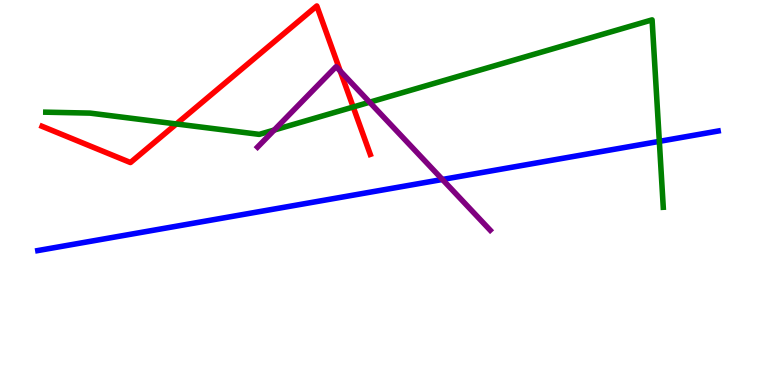[{'lines': ['blue', 'red'], 'intersections': []}, {'lines': ['green', 'red'], 'intersections': [{'x': 2.28, 'y': 6.78}, {'x': 4.56, 'y': 7.22}]}, {'lines': ['purple', 'red'], 'intersections': [{'x': 4.39, 'y': 8.16}]}, {'lines': ['blue', 'green'], 'intersections': [{'x': 8.51, 'y': 6.33}]}, {'lines': ['blue', 'purple'], 'intersections': [{'x': 5.71, 'y': 5.34}]}, {'lines': ['green', 'purple'], 'intersections': [{'x': 3.54, 'y': 6.62}, {'x': 4.77, 'y': 7.35}]}]